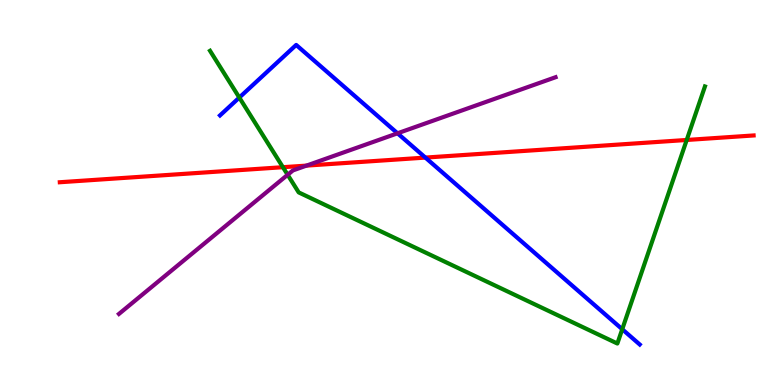[{'lines': ['blue', 'red'], 'intersections': [{'x': 5.49, 'y': 5.91}]}, {'lines': ['green', 'red'], 'intersections': [{'x': 3.65, 'y': 5.66}, {'x': 8.86, 'y': 6.36}]}, {'lines': ['purple', 'red'], 'intersections': [{'x': 3.95, 'y': 5.7}]}, {'lines': ['blue', 'green'], 'intersections': [{'x': 3.09, 'y': 7.47}, {'x': 8.03, 'y': 1.45}]}, {'lines': ['blue', 'purple'], 'intersections': [{'x': 5.13, 'y': 6.54}]}, {'lines': ['green', 'purple'], 'intersections': [{'x': 3.71, 'y': 5.46}]}]